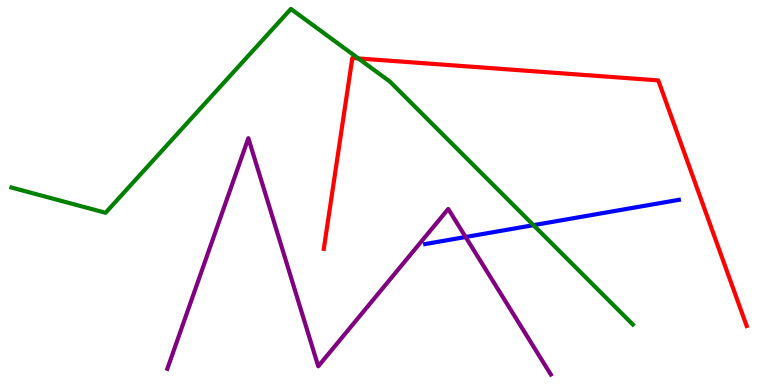[{'lines': ['blue', 'red'], 'intersections': []}, {'lines': ['green', 'red'], 'intersections': [{'x': 4.62, 'y': 8.48}]}, {'lines': ['purple', 'red'], 'intersections': []}, {'lines': ['blue', 'green'], 'intersections': [{'x': 6.88, 'y': 4.15}]}, {'lines': ['blue', 'purple'], 'intersections': [{'x': 6.01, 'y': 3.84}]}, {'lines': ['green', 'purple'], 'intersections': []}]